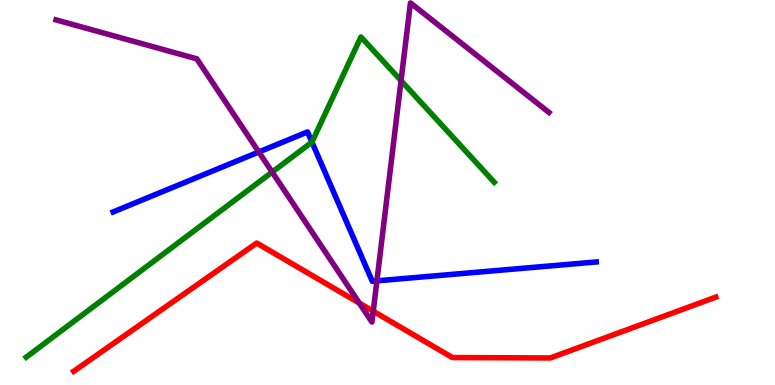[{'lines': ['blue', 'red'], 'intersections': []}, {'lines': ['green', 'red'], 'intersections': []}, {'lines': ['purple', 'red'], 'intersections': [{'x': 4.64, 'y': 2.13}, {'x': 4.82, 'y': 1.92}]}, {'lines': ['blue', 'green'], 'intersections': [{'x': 4.03, 'y': 6.31}]}, {'lines': ['blue', 'purple'], 'intersections': [{'x': 3.34, 'y': 6.05}, {'x': 4.86, 'y': 2.71}]}, {'lines': ['green', 'purple'], 'intersections': [{'x': 3.51, 'y': 5.53}, {'x': 5.17, 'y': 7.9}]}]